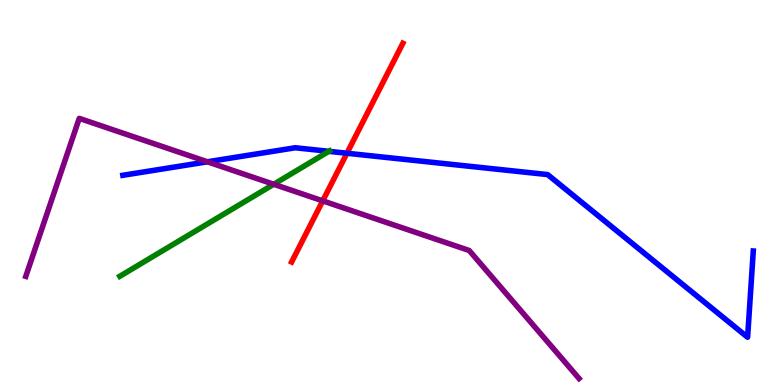[{'lines': ['blue', 'red'], 'intersections': [{'x': 4.48, 'y': 6.02}]}, {'lines': ['green', 'red'], 'intersections': []}, {'lines': ['purple', 'red'], 'intersections': [{'x': 4.16, 'y': 4.78}]}, {'lines': ['blue', 'green'], 'intersections': [{'x': 4.24, 'y': 6.07}]}, {'lines': ['blue', 'purple'], 'intersections': [{'x': 2.68, 'y': 5.8}]}, {'lines': ['green', 'purple'], 'intersections': [{'x': 3.53, 'y': 5.21}]}]